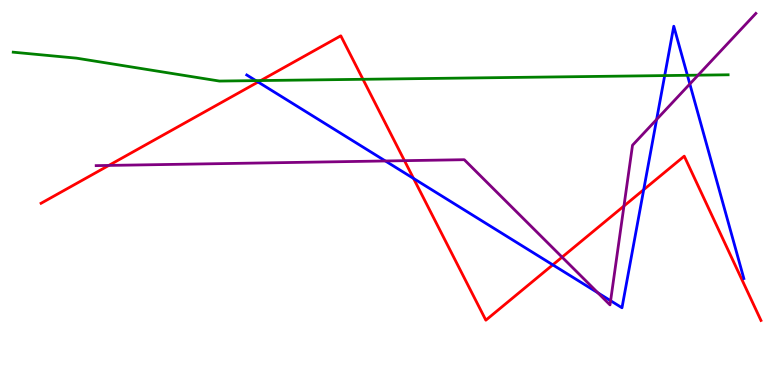[{'lines': ['blue', 'red'], 'intersections': [{'x': 3.33, 'y': 7.87}, {'x': 5.34, 'y': 5.36}, {'x': 7.13, 'y': 3.12}, {'x': 8.31, 'y': 5.07}]}, {'lines': ['green', 'red'], 'intersections': [{'x': 3.36, 'y': 7.91}, {'x': 4.68, 'y': 7.94}]}, {'lines': ['purple', 'red'], 'intersections': [{'x': 1.4, 'y': 5.7}, {'x': 5.22, 'y': 5.83}, {'x': 7.25, 'y': 3.32}, {'x': 8.05, 'y': 4.65}]}, {'lines': ['blue', 'green'], 'intersections': [{'x': 3.3, 'y': 7.91}, {'x': 8.58, 'y': 8.04}, {'x': 8.87, 'y': 8.04}]}, {'lines': ['blue', 'purple'], 'intersections': [{'x': 4.97, 'y': 5.82}, {'x': 7.72, 'y': 2.39}, {'x': 7.88, 'y': 2.19}, {'x': 8.47, 'y': 6.9}, {'x': 8.9, 'y': 7.82}]}, {'lines': ['green', 'purple'], 'intersections': [{'x': 9.01, 'y': 8.05}]}]